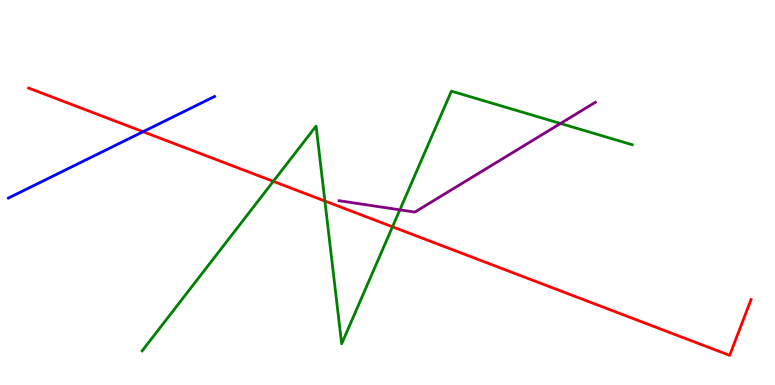[{'lines': ['blue', 'red'], 'intersections': [{'x': 1.85, 'y': 6.58}]}, {'lines': ['green', 'red'], 'intersections': [{'x': 3.53, 'y': 5.29}, {'x': 4.19, 'y': 4.78}, {'x': 5.06, 'y': 4.11}]}, {'lines': ['purple', 'red'], 'intersections': []}, {'lines': ['blue', 'green'], 'intersections': []}, {'lines': ['blue', 'purple'], 'intersections': []}, {'lines': ['green', 'purple'], 'intersections': [{'x': 5.16, 'y': 4.55}, {'x': 7.23, 'y': 6.79}]}]